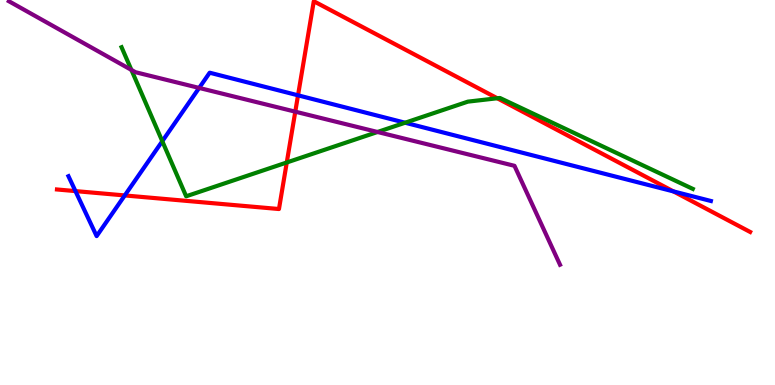[{'lines': ['blue', 'red'], 'intersections': [{'x': 0.974, 'y': 5.04}, {'x': 1.61, 'y': 4.92}, {'x': 3.85, 'y': 7.52}, {'x': 8.69, 'y': 5.03}]}, {'lines': ['green', 'red'], 'intersections': [{'x': 3.7, 'y': 5.78}, {'x': 6.42, 'y': 7.45}]}, {'lines': ['purple', 'red'], 'intersections': [{'x': 3.81, 'y': 7.1}]}, {'lines': ['blue', 'green'], 'intersections': [{'x': 2.09, 'y': 6.33}, {'x': 5.23, 'y': 6.81}]}, {'lines': ['blue', 'purple'], 'intersections': [{'x': 2.57, 'y': 7.72}]}, {'lines': ['green', 'purple'], 'intersections': [{'x': 1.7, 'y': 8.18}, {'x': 4.87, 'y': 6.57}]}]